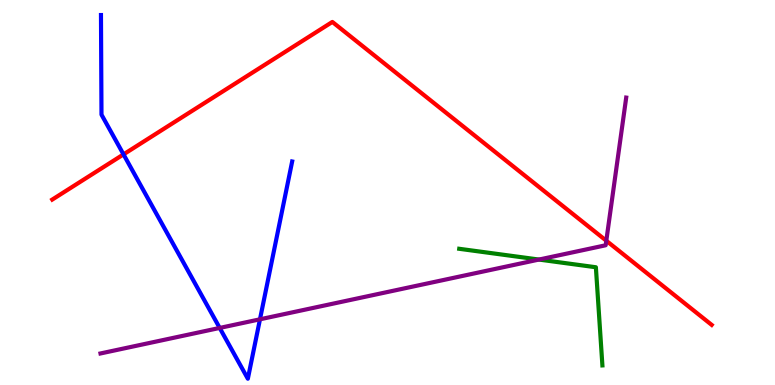[{'lines': ['blue', 'red'], 'intersections': [{'x': 1.59, 'y': 5.99}]}, {'lines': ['green', 'red'], 'intersections': []}, {'lines': ['purple', 'red'], 'intersections': [{'x': 7.82, 'y': 3.75}]}, {'lines': ['blue', 'green'], 'intersections': []}, {'lines': ['blue', 'purple'], 'intersections': [{'x': 2.83, 'y': 1.48}, {'x': 3.35, 'y': 1.71}]}, {'lines': ['green', 'purple'], 'intersections': [{'x': 6.95, 'y': 3.26}]}]